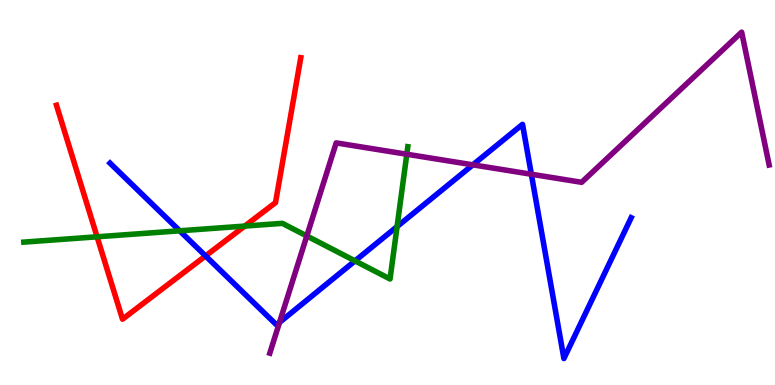[{'lines': ['blue', 'red'], 'intersections': [{'x': 2.65, 'y': 3.35}]}, {'lines': ['green', 'red'], 'intersections': [{'x': 1.25, 'y': 3.85}, {'x': 3.16, 'y': 4.13}]}, {'lines': ['purple', 'red'], 'intersections': []}, {'lines': ['blue', 'green'], 'intersections': [{'x': 2.32, 'y': 4.01}, {'x': 4.58, 'y': 3.22}, {'x': 5.12, 'y': 4.11}]}, {'lines': ['blue', 'purple'], 'intersections': [{'x': 3.61, 'y': 1.63}, {'x': 6.1, 'y': 5.72}, {'x': 6.86, 'y': 5.47}]}, {'lines': ['green', 'purple'], 'intersections': [{'x': 3.96, 'y': 3.87}, {'x': 5.25, 'y': 5.99}]}]